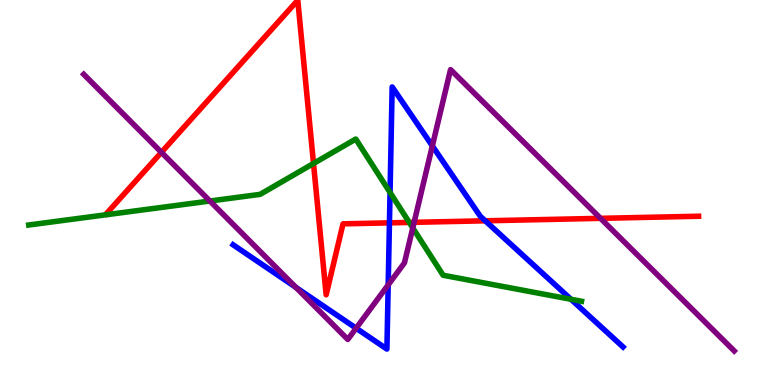[{'lines': ['blue', 'red'], 'intersections': [{'x': 5.03, 'y': 4.21}, {'x': 6.26, 'y': 4.26}]}, {'lines': ['green', 'red'], 'intersections': [{'x': 4.05, 'y': 5.75}, {'x': 5.28, 'y': 4.22}]}, {'lines': ['purple', 'red'], 'intersections': [{'x': 2.08, 'y': 6.04}, {'x': 5.34, 'y': 4.23}, {'x': 7.75, 'y': 4.33}]}, {'lines': ['blue', 'green'], 'intersections': [{'x': 5.03, 'y': 5.0}, {'x': 7.37, 'y': 2.23}]}, {'lines': ['blue', 'purple'], 'intersections': [{'x': 3.82, 'y': 2.54}, {'x': 4.6, 'y': 1.48}, {'x': 5.01, 'y': 2.6}, {'x': 5.58, 'y': 6.21}]}, {'lines': ['green', 'purple'], 'intersections': [{'x': 2.71, 'y': 4.78}, {'x': 5.33, 'y': 4.08}]}]